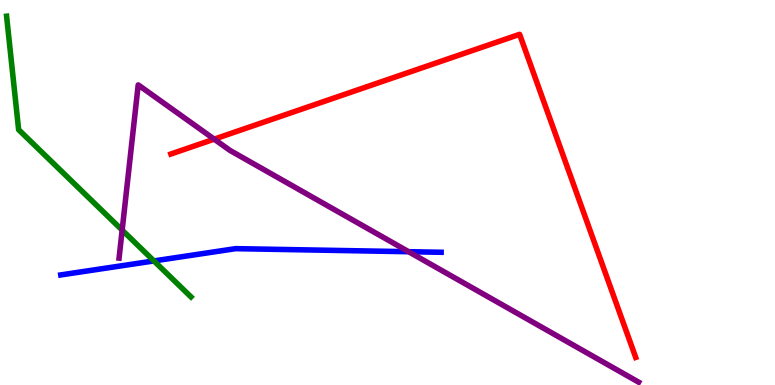[{'lines': ['blue', 'red'], 'intersections': []}, {'lines': ['green', 'red'], 'intersections': []}, {'lines': ['purple', 'red'], 'intersections': [{'x': 2.76, 'y': 6.39}]}, {'lines': ['blue', 'green'], 'intersections': [{'x': 1.99, 'y': 3.22}]}, {'lines': ['blue', 'purple'], 'intersections': [{'x': 5.27, 'y': 3.46}]}, {'lines': ['green', 'purple'], 'intersections': [{'x': 1.58, 'y': 4.02}]}]